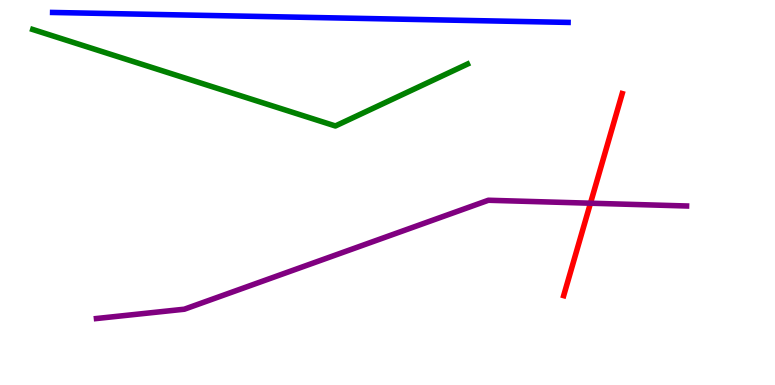[{'lines': ['blue', 'red'], 'intersections': []}, {'lines': ['green', 'red'], 'intersections': []}, {'lines': ['purple', 'red'], 'intersections': [{'x': 7.62, 'y': 4.72}]}, {'lines': ['blue', 'green'], 'intersections': []}, {'lines': ['blue', 'purple'], 'intersections': []}, {'lines': ['green', 'purple'], 'intersections': []}]